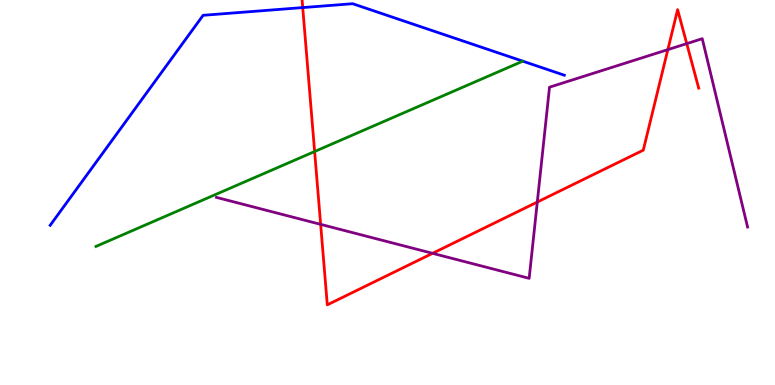[{'lines': ['blue', 'red'], 'intersections': [{'x': 3.91, 'y': 9.8}]}, {'lines': ['green', 'red'], 'intersections': [{'x': 4.06, 'y': 6.06}]}, {'lines': ['purple', 'red'], 'intersections': [{'x': 4.14, 'y': 4.17}, {'x': 5.58, 'y': 3.42}, {'x': 6.93, 'y': 4.75}, {'x': 8.62, 'y': 8.71}, {'x': 8.86, 'y': 8.87}]}, {'lines': ['blue', 'green'], 'intersections': []}, {'lines': ['blue', 'purple'], 'intersections': []}, {'lines': ['green', 'purple'], 'intersections': []}]